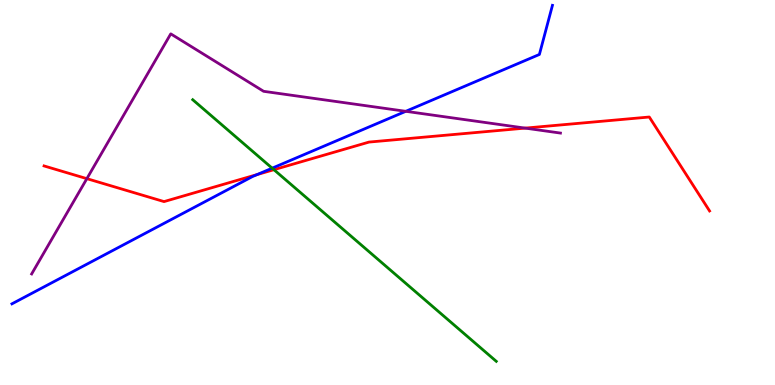[{'lines': ['blue', 'red'], 'intersections': [{'x': 3.32, 'y': 5.47}]}, {'lines': ['green', 'red'], 'intersections': [{'x': 3.53, 'y': 5.59}]}, {'lines': ['purple', 'red'], 'intersections': [{'x': 1.12, 'y': 5.36}, {'x': 6.78, 'y': 6.67}]}, {'lines': ['blue', 'green'], 'intersections': [{'x': 3.51, 'y': 5.63}]}, {'lines': ['blue', 'purple'], 'intersections': [{'x': 5.24, 'y': 7.11}]}, {'lines': ['green', 'purple'], 'intersections': []}]